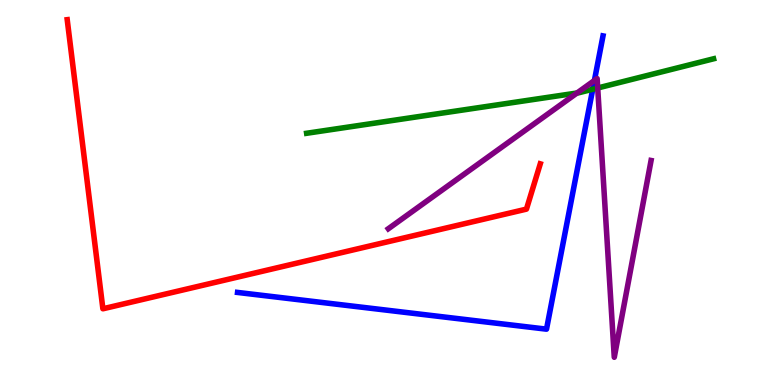[{'lines': ['blue', 'red'], 'intersections': []}, {'lines': ['green', 'red'], 'intersections': []}, {'lines': ['purple', 'red'], 'intersections': []}, {'lines': ['blue', 'green'], 'intersections': [{'x': 7.65, 'y': 7.68}]}, {'lines': ['blue', 'purple'], 'intersections': [{'x': 7.67, 'y': 7.91}]}, {'lines': ['green', 'purple'], 'intersections': [{'x': 7.45, 'y': 7.58}, {'x': 7.71, 'y': 7.71}]}]